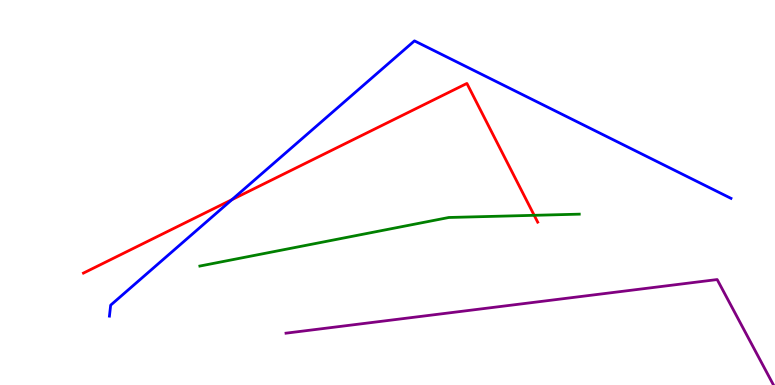[{'lines': ['blue', 'red'], 'intersections': [{'x': 2.99, 'y': 4.81}]}, {'lines': ['green', 'red'], 'intersections': [{'x': 6.89, 'y': 4.41}]}, {'lines': ['purple', 'red'], 'intersections': []}, {'lines': ['blue', 'green'], 'intersections': []}, {'lines': ['blue', 'purple'], 'intersections': []}, {'lines': ['green', 'purple'], 'intersections': []}]